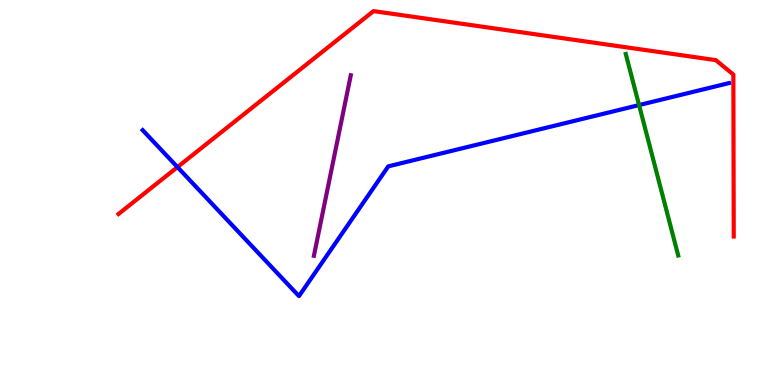[{'lines': ['blue', 'red'], 'intersections': [{'x': 2.29, 'y': 5.66}]}, {'lines': ['green', 'red'], 'intersections': []}, {'lines': ['purple', 'red'], 'intersections': []}, {'lines': ['blue', 'green'], 'intersections': [{'x': 8.25, 'y': 7.27}]}, {'lines': ['blue', 'purple'], 'intersections': []}, {'lines': ['green', 'purple'], 'intersections': []}]